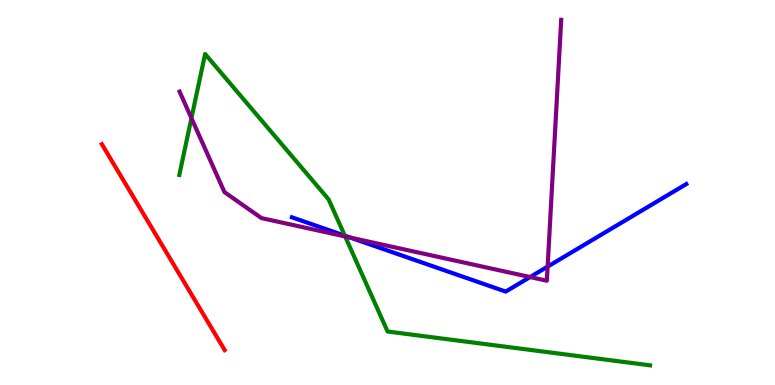[{'lines': ['blue', 'red'], 'intersections': []}, {'lines': ['green', 'red'], 'intersections': []}, {'lines': ['purple', 'red'], 'intersections': []}, {'lines': ['blue', 'green'], 'intersections': [{'x': 4.45, 'y': 3.88}]}, {'lines': ['blue', 'purple'], 'intersections': [{'x': 4.52, 'y': 3.83}, {'x': 6.84, 'y': 2.8}, {'x': 7.07, 'y': 3.08}]}, {'lines': ['green', 'purple'], 'intersections': [{'x': 2.47, 'y': 6.93}, {'x': 4.45, 'y': 3.86}]}]